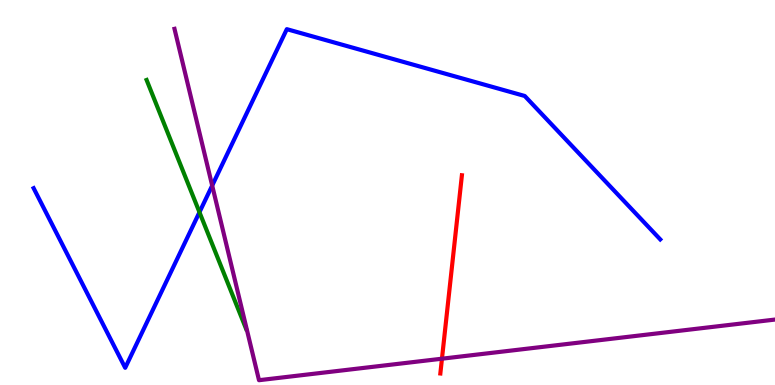[{'lines': ['blue', 'red'], 'intersections': []}, {'lines': ['green', 'red'], 'intersections': []}, {'lines': ['purple', 'red'], 'intersections': [{'x': 5.7, 'y': 0.683}]}, {'lines': ['blue', 'green'], 'intersections': [{'x': 2.57, 'y': 4.49}]}, {'lines': ['blue', 'purple'], 'intersections': [{'x': 2.74, 'y': 5.18}]}, {'lines': ['green', 'purple'], 'intersections': []}]